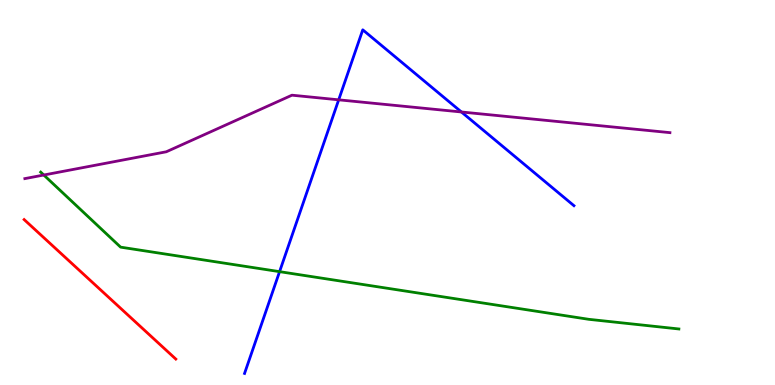[{'lines': ['blue', 'red'], 'intersections': []}, {'lines': ['green', 'red'], 'intersections': []}, {'lines': ['purple', 'red'], 'intersections': []}, {'lines': ['blue', 'green'], 'intersections': [{'x': 3.61, 'y': 2.94}]}, {'lines': ['blue', 'purple'], 'intersections': [{'x': 4.37, 'y': 7.41}, {'x': 5.95, 'y': 7.09}]}, {'lines': ['green', 'purple'], 'intersections': [{'x': 0.565, 'y': 5.45}]}]